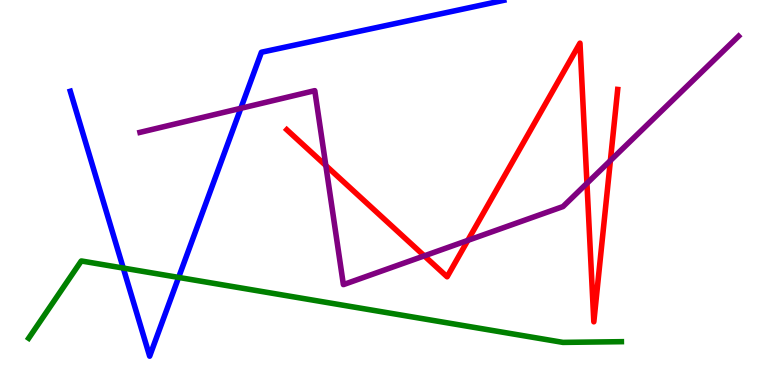[{'lines': ['blue', 'red'], 'intersections': []}, {'lines': ['green', 'red'], 'intersections': []}, {'lines': ['purple', 'red'], 'intersections': [{'x': 4.2, 'y': 5.7}, {'x': 5.47, 'y': 3.35}, {'x': 6.04, 'y': 3.76}, {'x': 7.57, 'y': 5.24}, {'x': 7.88, 'y': 5.83}]}, {'lines': ['blue', 'green'], 'intersections': [{'x': 1.59, 'y': 3.04}, {'x': 2.3, 'y': 2.79}]}, {'lines': ['blue', 'purple'], 'intersections': [{'x': 3.11, 'y': 7.19}]}, {'lines': ['green', 'purple'], 'intersections': []}]